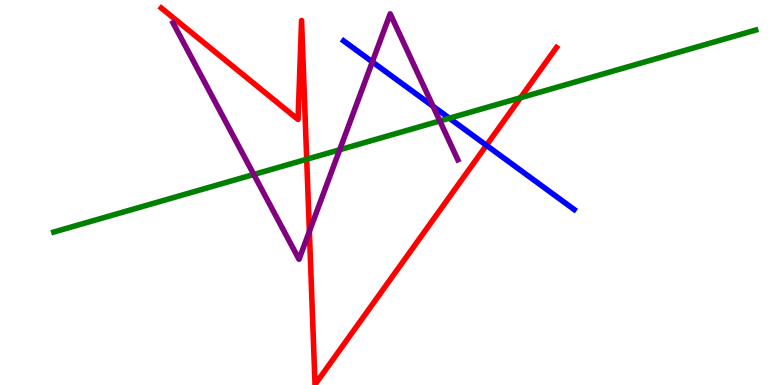[{'lines': ['blue', 'red'], 'intersections': [{'x': 6.28, 'y': 6.23}]}, {'lines': ['green', 'red'], 'intersections': [{'x': 3.96, 'y': 5.86}, {'x': 6.72, 'y': 7.46}]}, {'lines': ['purple', 'red'], 'intersections': [{'x': 3.99, 'y': 3.99}]}, {'lines': ['blue', 'green'], 'intersections': [{'x': 5.8, 'y': 6.93}]}, {'lines': ['blue', 'purple'], 'intersections': [{'x': 4.8, 'y': 8.39}, {'x': 5.59, 'y': 7.24}]}, {'lines': ['green', 'purple'], 'intersections': [{'x': 3.27, 'y': 5.47}, {'x': 4.38, 'y': 6.11}, {'x': 5.68, 'y': 6.86}]}]